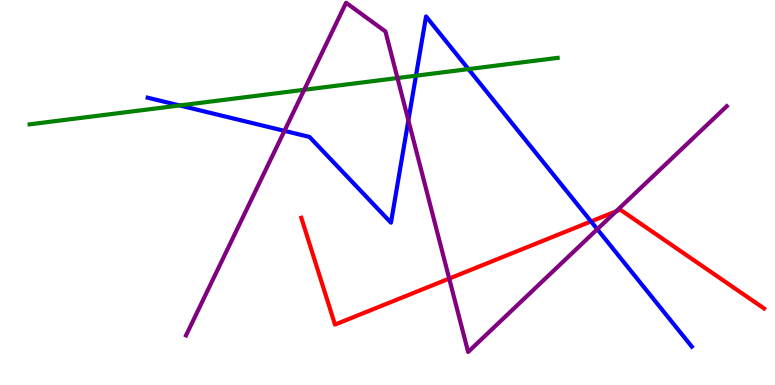[{'lines': ['blue', 'red'], 'intersections': [{'x': 7.63, 'y': 4.25}]}, {'lines': ['green', 'red'], 'intersections': []}, {'lines': ['purple', 'red'], 'intersections': [{'x': 5.8, 'y': 2.76}, {'x': 7.95, 'y': 4.51}]}, {'lines': ['blue', 'green'], 'intersections': [{'x': 2.32, 'y': 7.26}, {'x': 5.37, 'y': 8.03}, {'x': 6.04, 'y': 8.21}]}, {'lines': ['blue', 'purple'], 'intersections': [{'x': 3.67, 'y': 6.6}, {'x': 5.27, 'y': 6.87}, {'x': 7.71, 'y': 4.05}]}, {'lines': ['green', 'purple'], 'intersections': [{'x': 3.93, 'y': 7.67}, {'x': 5.13, 'y': 7.97}]}]